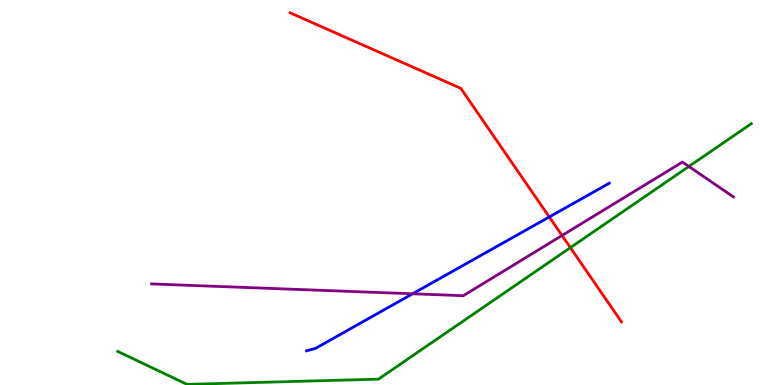[{'lines': ['blue', 'red'], 'intersections': [{'x': 7.09, 'y': 4.36}]}, {'lines': ['green', 'red'], 'intersections': [{'x': 7.36, 'y': 3.57}]}, {'lines': ['purple', 'red'], 'intersections': [{'x': 7.25, 'y': 3.88}]}, {'lines': ['blue', 'green'], 'intersections': []}, {'lines': ['blue', 'purple'], 'intersections': [{'x': 5.32, 'y': 2.37}]}, {'lines': ['green', 'purple'], 'intersections': [{'x': 8.89, 'y': 5.68}]}]